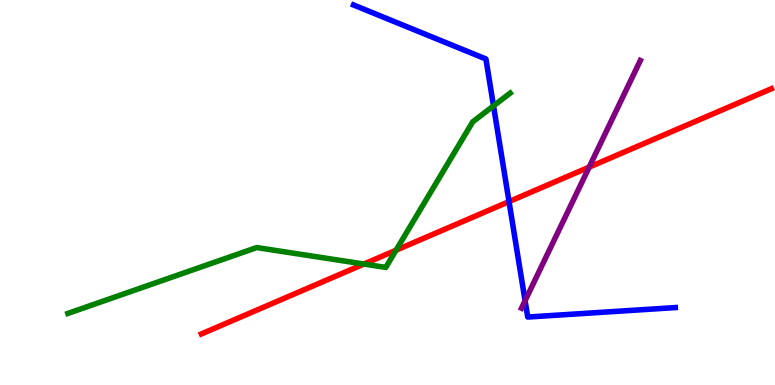[{'lines': ['blue', 'red'], 'intersections': [{'x': 6.57, 'y': 4.76}]}, {'lines': ['green', 'red'], 'intersections': [{'x': 4.7, 'y': 3.14}, {'x': 5.11, 'y': 3.5}]}, {'lines': ['purple', 'red'], 'intersections': [{'x': 7.6, 'y': 5.66}]}, {'lines': ['blue', 'green'], 'intersections': [{'x': 6.37, 'y': 7.25}]}, {'lines': ['blue', 'purple'], 'intersections': [{'x': 6.78, 'y': 2.19}]}, {'lines': ['green', 'purple'], 'intersections': []}]